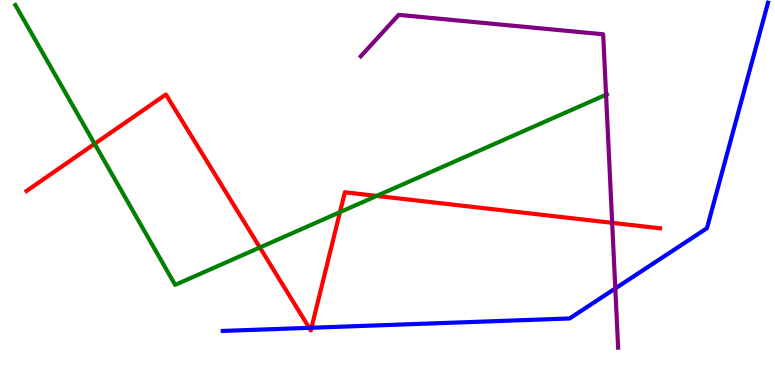[{'lines': ['blue', 'red'], 'intersections': [{'x': 3.99, 'y': 1.48}, {'x': 4.02, 'y': 1.49}]}, {'lines': ['green', 'red'], 'intersections': [{'x': 1.22, 'y': 6.26}, {'x': 3.35, 'y': 3.57}, {'x': 4.39, 'y': 4.49}, {'x': 4.86, 'y': 4.91}]}, {'lines': ['purple', 'red'], 'intersections': [{'x': 7.9, 'y': 4.21}]}, {'lines': ['blue', 'green'], 'intersections': []}, {'lines': ['blue', 'purple'], 'intersections': [{'x': 7.94, 'y': 2.51}]}, {'lines': ['green', 'purple'], 'intersections': [{'x': 7.82, 'y': 7.54}]}]